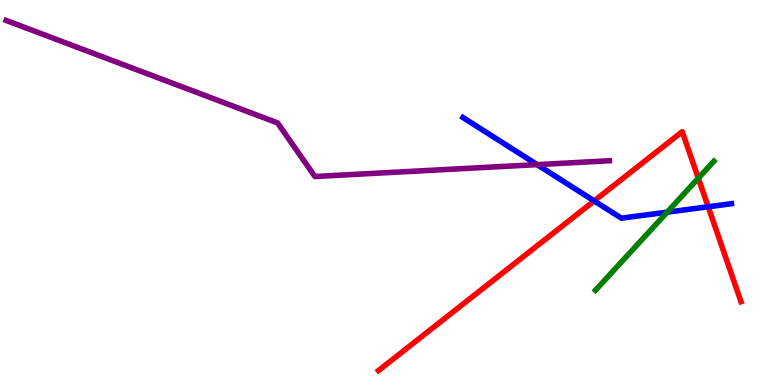[{'lines': ['blue', 'red'], 'intersections': [{'x': 7.67, 'y': 4.78}, {'x': 9.14, 'y': 4.63}]}, {'lines': ['green', 'red'], 'intersections': [{'x': 9.01, 'y': 5.37}]}, {'lines': ['purple', 'red'], 'intersections': []}, {'lines': ['blue', 'green'], 'intersections': [{'x': 8.61, 'y': 4.49}]}, {'lines': ['blue', 'purple'], 'intersections': [{'x': 6.93, 'y': 5.72}]}, {'lines': ['green', 'purple'], 'intersections': []}]